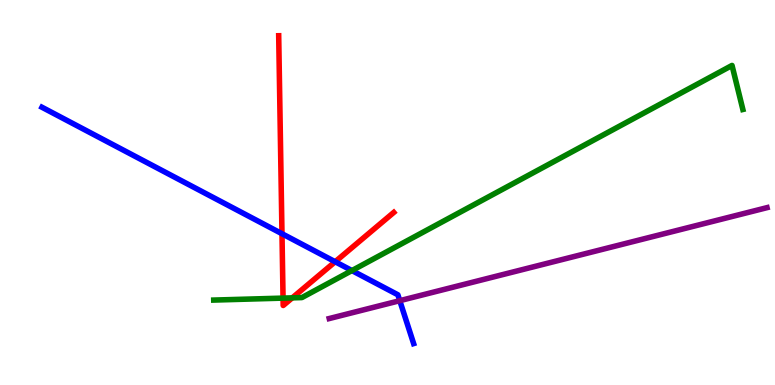[{'lines': ['blue', 'red'], 'intersections': [{'x': 3.64, 'y': 3.93}, {'x': 4.32, 'y': 3.2}]}, {'lines': ['green', 'red'], 'intersections': [{'x': 3.65, 'y': 2.26}, {'x': 3.77, 'y': 2.26}]}, {'lines': ['purple', 'red'], 'intersections': []}, {'lines': ['blue', 'green'], 'intersections': [{'x': 4.54, 'y': 2.97}]}, {'lines': ['blue', 'purple'], 'intersections': [{'x': 5.16, 'y': 2.19}]}, {'lines': ['green', 'purple'], 'intersections': []}]